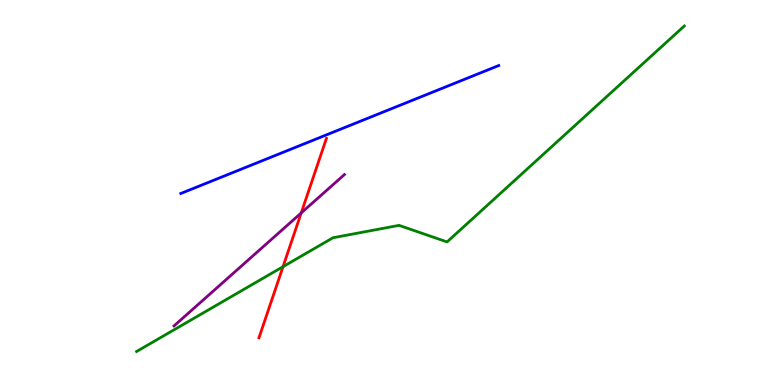[{'lines': ['blue', 'red'], 'intersections': []}, {'lines': ['green', 'red'], 'intersections': [{'x': 3.65, 'y': 3.07}]}, {'lines': ['purple', 'red'], 'intersections': [{'x': 3.89, 'y': 4.47}]}, {'lines': ['blue', 'green'], 'intersections': []}, {'lines': ['blue', 'purple'], 'intersections': []}, {'lines': ['green', 'purple'], 'intersections': []}]